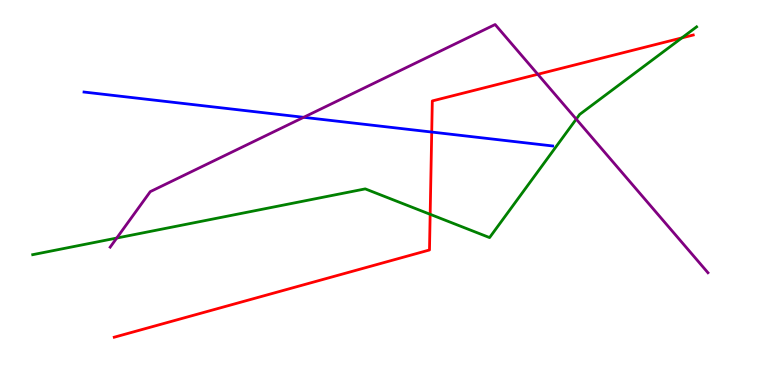[{'lines': ['blue', 'red'], 'intersections': [{'x': 5.57, 'y': 6.57}]}, {'lines': ['green', 'red'], 'intersections': [{'x': 5.55, 'y': 4.43}, {'x': 8.8, 'y': 9.02}]}, {'lines': ['purple', 'red'], 'intersections': [{'x': 6.94, 'y': 8.07}]}, {'lines': ['blue', 'green'], 'intersections': []}, {'lines': ['blue', 'purple'], 'intersections': [{'x': 3.92, 'y': 6.95}]}, {'lines': ['green', 'purple'], 'intersections': [{'x': 1.51, 'y': 3.82}, {'x': 7.44, 'y': 6.91}]}]